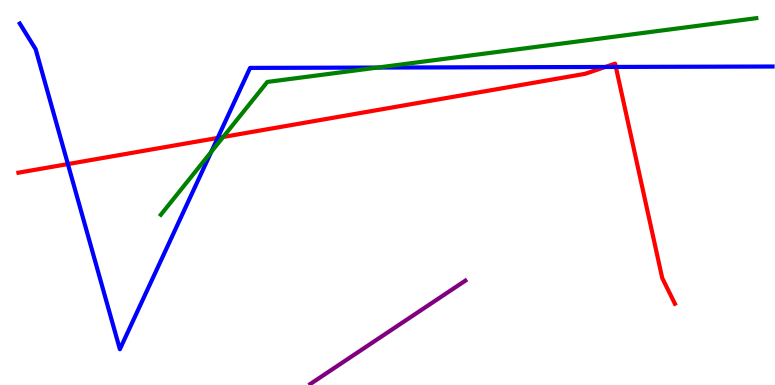[{'lines': ['blue', 'red'], 'intersections': [{'x': 0.876, 'y': 5.74}, {'x': 2.81, 'y': 6.42}, {'x': 7.81, 'y': 8.26}, {'x': 7.95, 'y': 8.26}]}, {'lines': ['green', 'red'], 'intersections': [{'x': 2.88, 'y': 6.44}]}, {'lines': ['purple', 'red'], 'intersections': []}, {'lines': ['blue', 'green'], 'intersections': [{'x': 2.73, 'y': 6.05}, {'x': 4.87, 'y': 8.25}]}, {'lines': ['blue', 'purple'], 'intersections': []}, {'lines': ['green', 'purple'], 'intersections': []}]